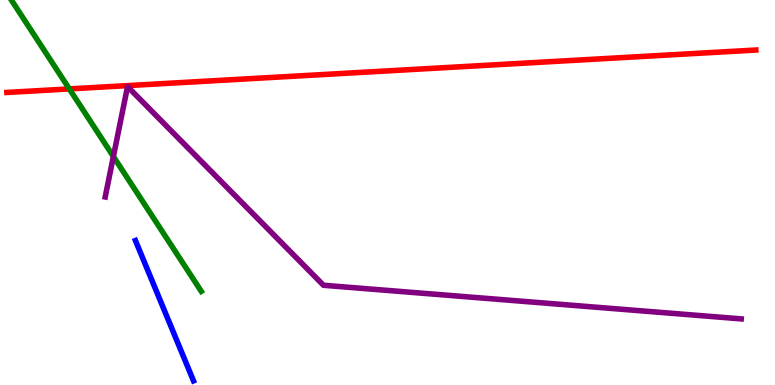[{'lines': ['blue', 'red'], 'intersections': []}, {'lines': ['green', 'red'], 'intersections': [{'x': 0.895, 'y': 7.69}]}, {'lines': ['purple', 'red'], 'intersections': []}, {'lines': ['blue', 'green'], 'intersections': []}, {'lines': ['blue', 'purple'], 'intersections': []}, {'lines': ['green', 'purple'], 'intersections': [{'x': 1.46, 'y': 5.93}]}]